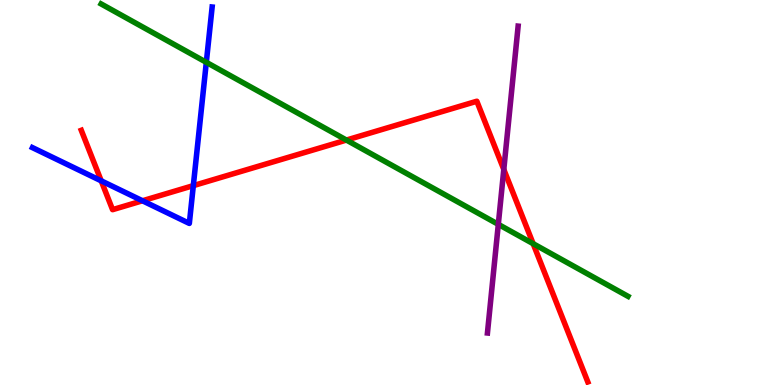[{'lines': ['blue', 'red'], 'intersections': [{'x': 1.31, 'y': 5.3}, {'x': 1.84, 'y': 4.79}, {'x': 2.49, 'y': 5.18}]}, {'lines': ['green', 'red'], 'intersections': [{'x': 4.47, 'y': 6.36}, {'x': 6.88, 'y': 3.67}]}, {'lines': ['purple', 'red'], 'intersections': [{'x': 6.5, 'y': 5.6}]}, {'lines': ['blue', 'green'], 'intersections': [{'x': 2.66, 'y': 8.38}]}, {'lines': ['blue', 'purple'], 'intersections': []}, {'lines': ['green', 'purple'], 'intersections': [{'x': 6.43, 'y': 4.17}]}]